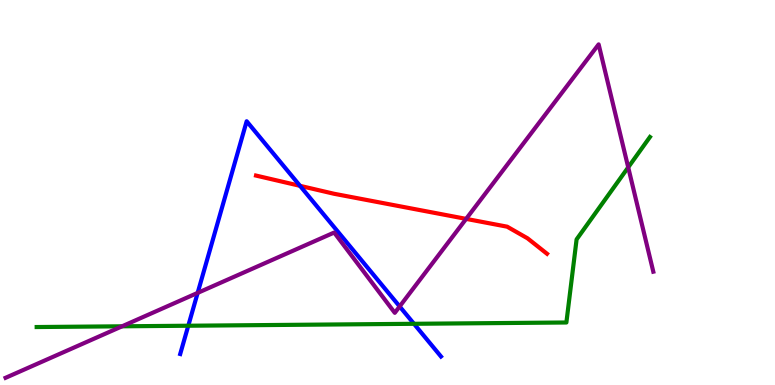[{'lines': ['blue', 'red'], 'intersections': [{'x': 3.87, 'y': 5.17}]}, {'lines': ['green', 'red'], 'intersections': []}, {'lines': ['purple', 'red'], 'intersections': [{'x': 6.01, 'y': 4.31}]}, {'lines': ['blue', 'green'], 'intersections': [{'x': 2.43, 'y': 1.54}, {'x': 5.34, 'y': 1.59}]}, {'lines': ['blue', 'purple'], 'intersections': [{'x': 2.55, 'y': 2.39}, {'x': 5.16, 'y': 2.04}]}, {'lines': ['green', 'purple'], 'intersections': [{'x': 1.58, 'y': 1.52}, {'x': 8.11, 'y': 5.65}]}]